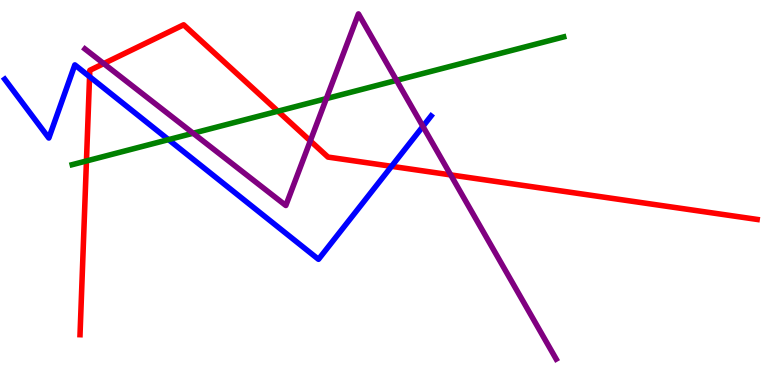[{'lines': ['blue', 'red'], 'intersections': [{'x': 1.16, 'y': 8.01}, {'x': 5.05, 'y': 5.68}]}, {'lines': ['green', 'red'], 'intersections': [{'x': 1.12, 'y': 5.82}, {'x': 3.59, 'y': 7.11}]}, {'lines': ['purple', 'red'], 'intersections': [{'x': 1.34, 'y': 8.35}, {'x': 4.0, 'y': 6.34}, {'x': 5.82, 'y': 5.46}]}, {'lines': ['blue', 'green'], 'intersections': [{'x': 2.17, 'y': 6.37}]}, {'lines': ['blue', 'purple'], 'intersections': [{'x': 5.46, 'y': 6.72}]}, {'lines': ['green', 'purple'], 'intersections': [{'x': 2.49, 'y': 6.54}, {'x': 4.21, 'y': 7.44}, {'x': 5.12, 'y': 7.91}]}]